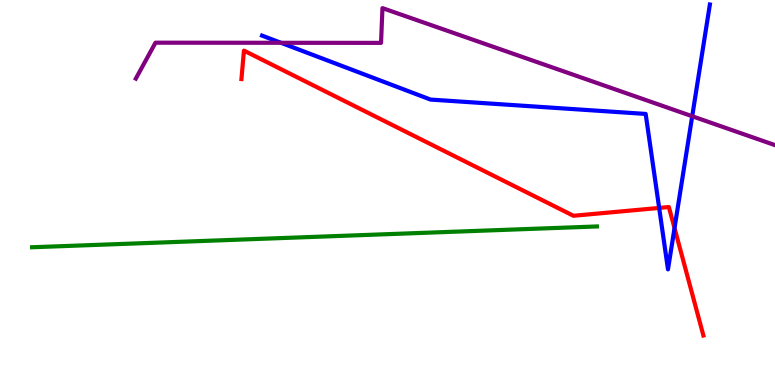[{'lines': ['blue', 'red'], 'intersections': [{'x': 8.51, 'y': 4.6}, {'x': 8.7, 'y': 4.08}]}, {'lines': ['green', 'red'], 'intersections': []}, {'lines': ['purple', 'red'], 'intersections': []}, {'lines': ['blue', 'green'], 'intersections': []}, {'lines': ['blue', 'purple'], 'intersections': [{'x': 3.63, 'y': 8.89}, {'x': 8.93, 'y': 6.98}]}, {'lines': ['green', 'purple'], 'intersections': []}]